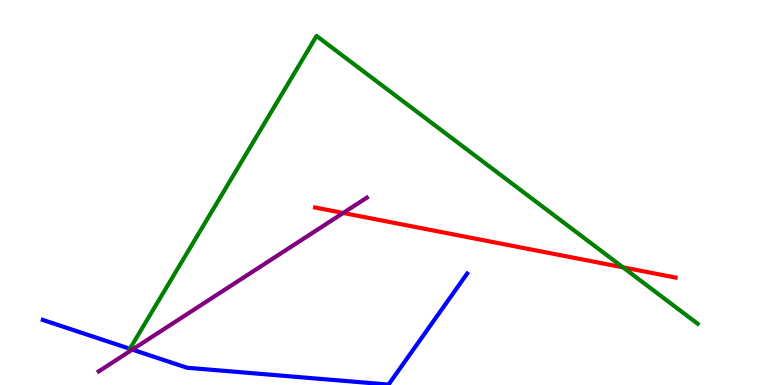[{'lines': ['blue', 'red'], 'intersections': []}, {'lines': ['green', 'red'], 'intersections': [{'x': 8.04, 'y': 3.06}]}, {'lines': ['purple', 'red'], 'intersections': [{'x': 4.43, 'y': 4.47}]}, {'lines': ['blue', 'green'], 'intersections': [{'x': 1.68, 'y': 0.941}]}, {'lines': ['blue', 'purple'], 'intersections': [{'x': 1.71, 'y': 0.919}]}, {'lines': ['green', 'purple'], 'intersections': []}]